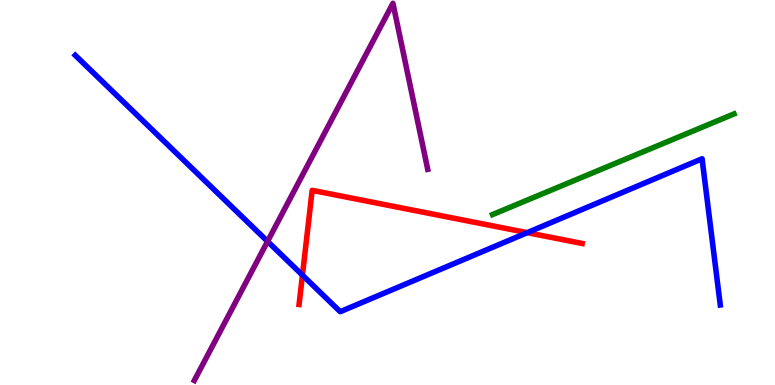[{'lines': ['blue', 'red'], 'intersections': [{'x': 3.9, 'y': 2.85}, {'x': 6.8, 'y': 3.96}]}, {'lines': ['green', 'red'], 'intersections': []}, {'lines': ['purple', 'red'], 'intersections': []}, {'lines': ['blue', 'green'], 'intersections': []}, {'lines': ['blue', 'purple'], 'intersections': [{'x': 3.45, 'y': 3.73}]}, {'lines': ['green', 'purple'], 'intersections': []}]